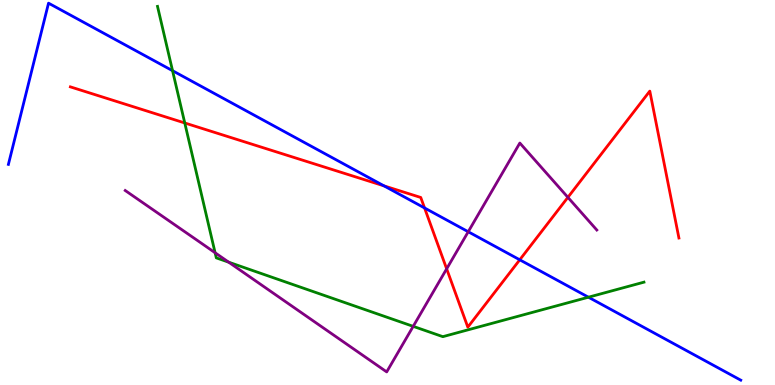[{'lines': ['blue', 'red'], 'intersections': [{'x': 4.95, 'y': 5.17}, {'x': 5.48, 'y': 4.6}, {'x': 6.71, 'y': 3.25}]}, {'lines': ['green', 'red'], 'intersections': [{'x': 2.38, 'y': 6.81}]}, {'lines': ['purple', 'red'], 'intersections': [{'x': 5.76, 'y': 3.02}, {'x': 7.33, 'y': 4.87}]}, {'lines': ['blue', 'green'], 'intersections': [{'x': 2.23, 'y': 8.16}, {'x': 7.59, 'y': 2.28}]}, {'lines': ['blue', 'purple'], 'intersections': [{'x': 6.04, 'y': 3.98}]}, {'lines': ['green', 'purple'], 'intersections': [{'x': 2.78, 'y': 3.44}, {'x': 2.95, 'y': 3.19}, {'x': 5.33, 'y': 1.52}]}]